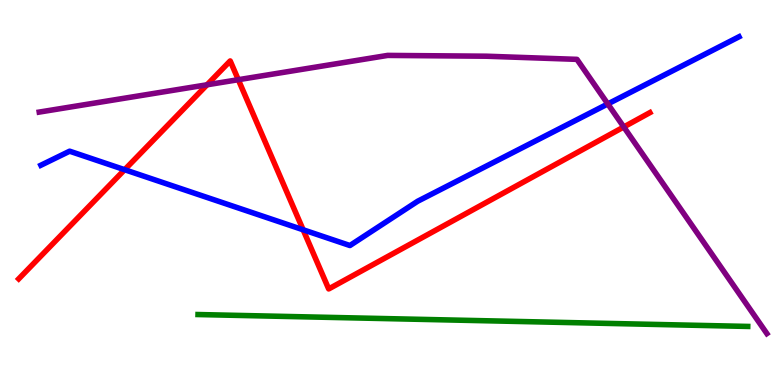[{'lines': ['blue', 'red'], 'intersections': [{'x': 1.61, 'y': 5.59}, {'x': 3.91, 'y': 4.03}]}, {'lines': ['green', 'red'], 'intersections': []}, {'lines': ['purple', 'red'], 'intersections': [{'x': 2.67, 'y': 7.8}, {'x': 3.07, 'y': 7.93}, {'x': 8.05, 'y': 6.7}]}, {'lines': ['blue', 'green'], 'intersections': []}, {'lines': ['blue', 'purple'], 'intersections': [{'x': 7.84, 'y': 7.3}]}, {'lines': ['green', 'purple'], 'intersections': []}]